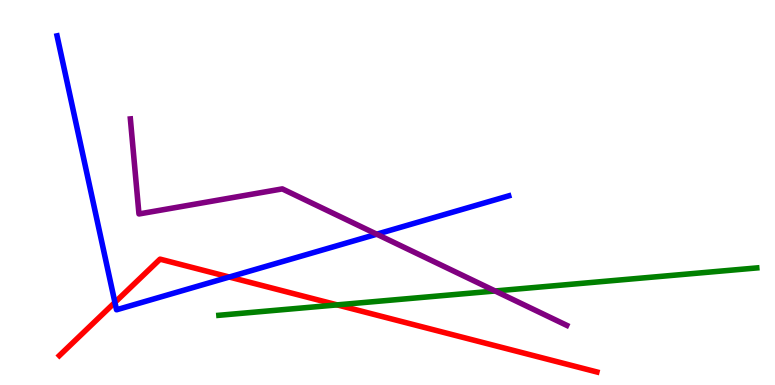[{'lines': ['blue', 'red'], 'intersections': [{'x': 1.48, 'y': 2.15}, {'x': 2.96, 'y': 2.8}]}, {'lines': ['green', 'red'], 'intersections': [{'x': 4.35, 'y': 2.08}]}, {'lines': ['purple', 'red'], 'intersections': []}, {'lines': ['blue', 'green'], 'intersections': []}, {'lines': ['blue', 'purple'], 'intersections': [{'x': 4.86, 'y': 3.92}]}, {'lines': ['green', 'purple'], 'intersections': [{'x': 6.39, 'y': 2.44}]}]